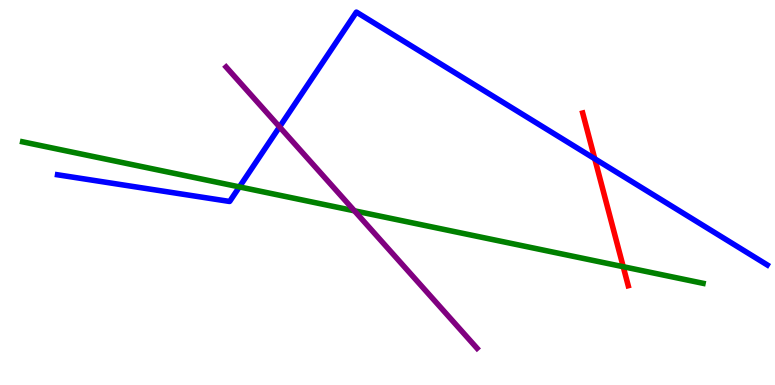[{'lines': ['blue', 'red'], 'intersections': [{'x': 7.67, 'y': 5.88}]}, {'lines': ['green', 'red'], 'intersections': [{'x': 8.04, 'y': 3.07}]}, {'lines': ['purple', 'red'], 'intersections': []}, {'lines': ['blue', 'green'], 'intersections': [{'x': 3.09, 'y': 5.15}]}, {'lines': ['blue', 'purple'], 'intersections': [{'x': 3.61, 'y': 6.7}]}, {'lines': ['green', 'purple'], 'intersections': [{'x': 4.57, 'y': 4.52}]}]